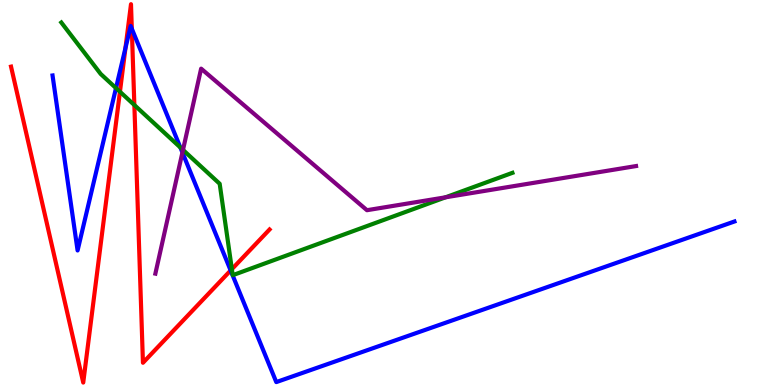[{'lines': ['blue', 'red'], 'intersections': [{'x': 1.62, 'y': 8.75}, {'x': 1.7, 'y': 9.25}, {'x': 2.98, 'y': 2.98}]}, {'lines': ['green', 'red'], 'intersections': [{'x': 1.55, 'y': 7.62}, {'x': 1.73, 'y': 7.27}, {'x': 2.99, 'y': 3.01}]}, {'lines': ['purple', 'red'], 'intersections': []}, {'lines': ['blue', 'green'], 'intersections': [{'x': 1.5, 'y': 7.71}, {'x': 2.33, 'y': 6.17}]}, {'lines': ['blue', 'purple'], 'intersections': [{'x': 2.35, 'y': 6.04}]}, {'lines': ['green', 'purple'], 'intersections': [{'x': 2.36, 'y': 6.11}, {'x': 5.75, 'y': 4.88}]}]